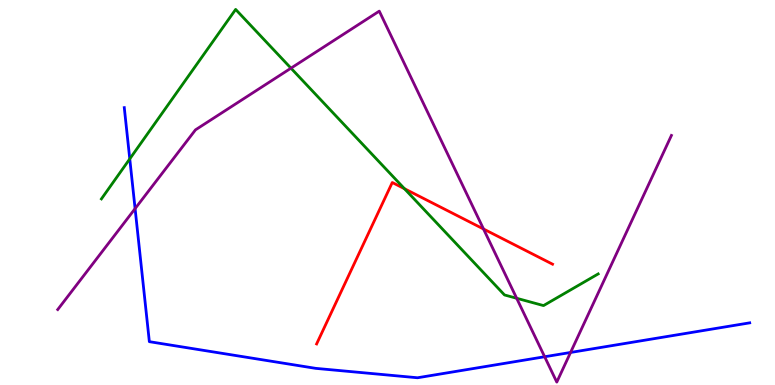[{'lines': ['blue', 'red'], 'intersections': []}, {'lines': ['green', 'red'], 'intersections': [{'x': 5.22, 'y': 5.1}]}, {'lines': ['purple', 'red'], 'intersections': [{'x': 6.24, 'y': 4.05}]}, {'lines': ['blue', 'green'], 'intersections': [{'x': 1.67, 'y': 5.87}]}, {'lines': ['blue', 'purple'], 'intersections': [{'x': 1.74, 'y': 4.58}, {'x': 7.03, 'y': 0.734}, {'x': 7.36, 'y': 0.845}]}, {'lines': ['green', 'purple'], 'intersections': [{'x': 3.75, 'y': 8.23}, {'x': 6.67, 'y': 2.25}]}]